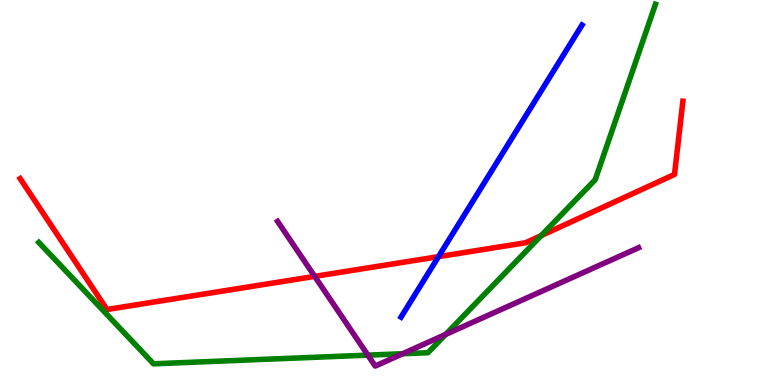[{'lines': ['blue', 'red'], 'intersections': [{'x': 5.66, 'y': 3.33}]}, {'lines': ['green', 'red'], 'intersections': [{'x': 6.98, 'y': 3.88}]}, {'lines': ['purple', 'red'], 'intersections': [{'x': 4.06, 'y': 2.82}]}, {'lines': ['blue', 'green'], 'intersections': []}, {'lines': ['blue', 'purple'], 'intersections': []}, {'lines': ['green', 'purple'], 'intersections': [{'x': 4.75, 'y': 0.776}, {'x': 5.2, 'y': 0.812}, {'x': 5.75, 'y': 1.31}]}]